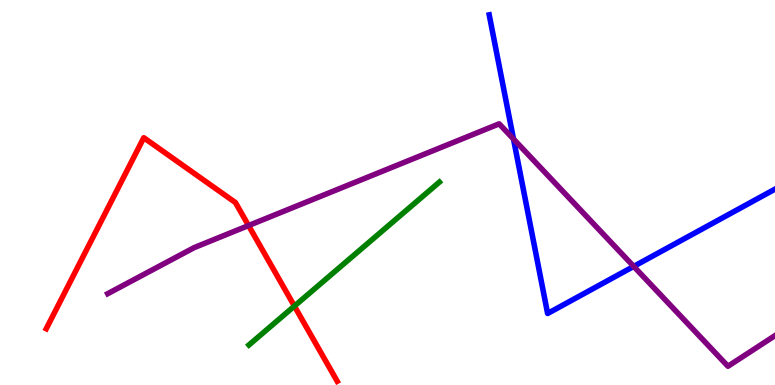[{'lines': ['blue', 'red'], 'intersections': []}, {'lines': ['green', 'red'], 'intersections': [{'x': 3.8, 'y': 2.05}]}, {'lines': ['purple', 'red'], 'intersections': [{'x': 3.21, 'y': 4.14}]}, {'lines': ['blue', 'green'], 'intersections': []}, {'lines': ['blue', 'purple'], 'intersections': [{'x': 6.63, 'y': 6.39}, {'x': 8.18, 'y': 3.08}]}, {'lines': ['green', 'purple'], 'intersections': []}]